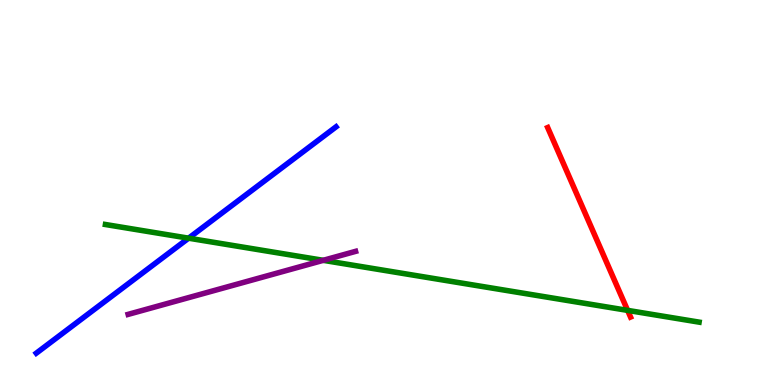[{'lines': ['blue', 'red'], 'intersections': []}, {'lines': ['green', 'red'], 'intersections': [{'x': 8.1, 'y': 1.94}]}, {'lines': ['purple', 'red'], 'intersections': []}, {'lines': ['blue', 'green'], 'intersections': [{'x': 2.43, 'y': 3.81}]}, {'lines': ['blue', 'purple'], 'intersections': []}, {'lines': ['green', 'purple'], 'intersections': [{'x': 4.17, 'y': 3.24}]}]